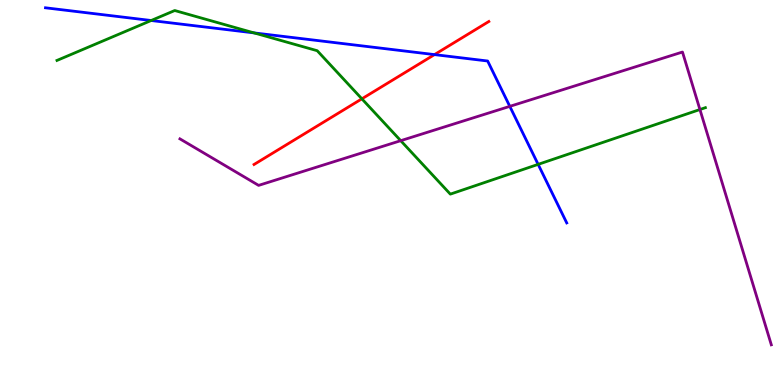[{'lines': ['blue', 'red'], 'intersections': [{'x': 5.61, 'y': 8.58}]}, {'lines': ['green', 'red'], 'intersections': [{'x': 4.67, 'y': 7.43}]}, {'lines': ['purple', 'red'], 'intersections': []}, {'lines': ['blue', 'green'], 'intersections': [{'x': 1.95, 'y': 9.47}, {'x': 3.28, 'y': 9.15}, {'x': 6.94, 'y': 5.73}]}, {'lines': ['blue', 'purple'], 'intersections': [{'x': 6.58, 'y': 7.24}]}, {'lines': ['green', 'purple'], 'intersections': [{'x': 5.17, 'y': 6.35}, {'x': 9.03, 'y': 7.16}]}]